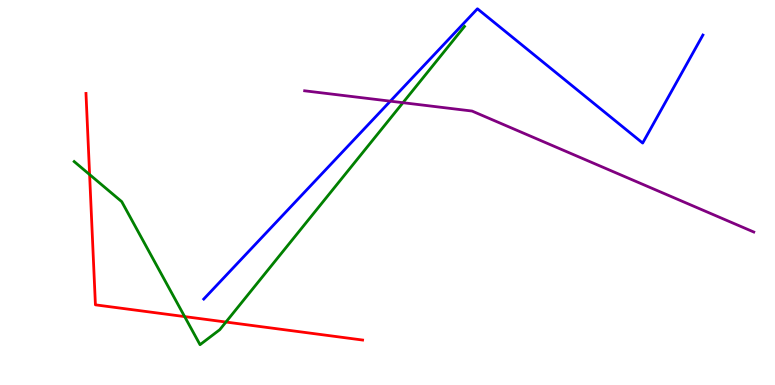[{'lines': ['blue', 'red'], 'intersections': []}, {'lines': ['green', 'red'], 'intersections': [{'x': 1.16, 'y': 5.47}, {'x': 2.38, 'y': 1.78}, {'x': 2.92, 'y': 1.64}]}, {'lines': ['purple', 'red'], 'intersections': []}, {'lines': ['blue', 'green'], 'intersections': []}, {'lines': ['blue', 'purple'], 'intersections': [{'x': 5.04, 'y': 7.37}]}, {'lines': ['green', 'purple'], 'intersections': [{'x': 5.2, 'y': 7.33}]}]